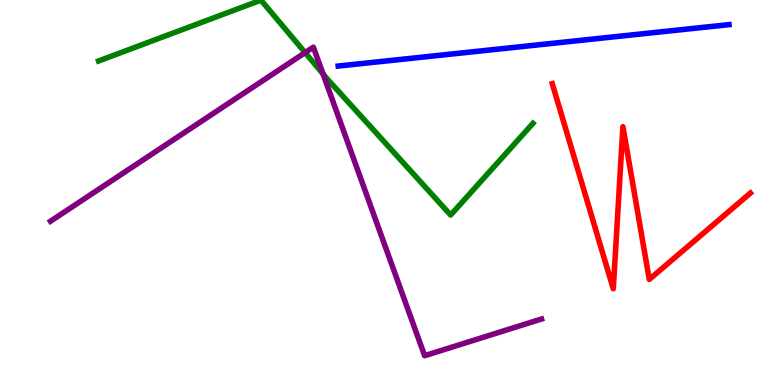[{'lines': ['blue', 'red'], 'intersections': []}, {'lines': ['green', 'red'], 'intersections': []}, {'lines': ['purple', 'red'], 'intersections': []}, {'lines': ['blue', 'green'], 'intersections': []}, {'lines': ['blue', 'purple'], 'intersections': []}, {'lines': ['green', 'purple'], 'intersections': [{'x': 3.94, 'y': 8.63}, {'x': 4.17, 'y': 8.08}]}]